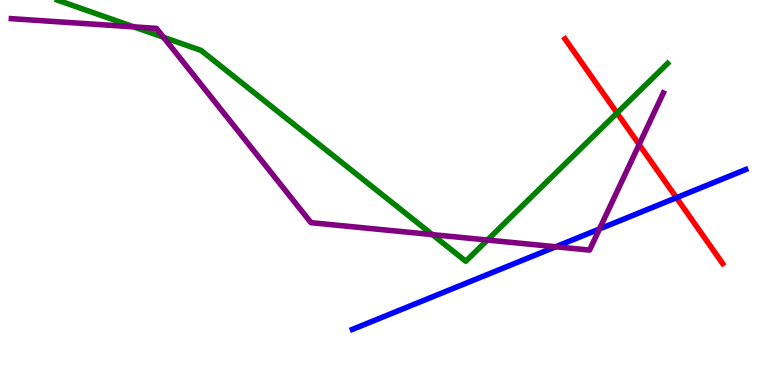[{'lines': ['blue', 'red'], 'intersections': [{'x': 8.73, 'y': 4.87}]}, {'lines': ['green', 'red'], 'intersections': [{'x': 7.96, 'y': 7.06}]}, {'lines': ['purple', 'red'], 'intersections': [{'x': 8.25, 'y': 6.25}]}, {'lines': ['blue', 'green'], 'intersections': []}, {'lines': ['blue', 'purple'], 'intersections': [{'x': 7.17, 'y': 3.59}, {'x': 7.74, 'y': 4.05}]}, {'lines': ['green', 'purple'], 'intersections': [{'x': 1.73, 'y': 9.3}, {'x': 2.11, 'y': 9.03}, {'x': 5.58, 'y': 3.91}, {'x': 6.29, 'y': 3.77}]}]